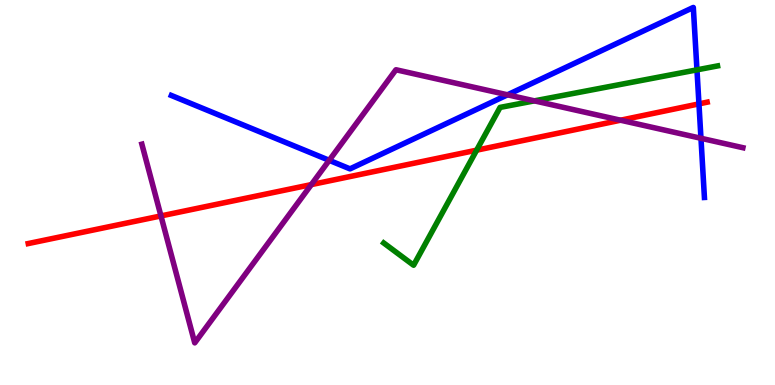[{'lines': ['blue', 'red'], 'intersections': [{'x': 9.02, 'y': 7.3}]}, {'lines': ['green', 'red'], 'intersections': [{'x': 6.15, 'y': 6.1}]}, {'lines': ['purple', 'red'], 'intersections': [{'x': 2.08, 'y': 4.39}, {'x': 4.02, 'y': 5.21}, {'x': 8.01, 'y': 6.88}]}, {'lines': ['blue', 'green'], 'intersections': [{'x': 8.99, 'y': 8.19}]}, {'lines': ['blue', 'purple'], 'intersections': [{'x': 4.25, 'y': 5.84}, {'x': 6.55, 'y': 7.54}, {'x': 9.04, 'y': 6.41}]}, {'lines': ['green', 'purple'], 'intersections': [{'x': 6.9, 'y': 7.38}]}]